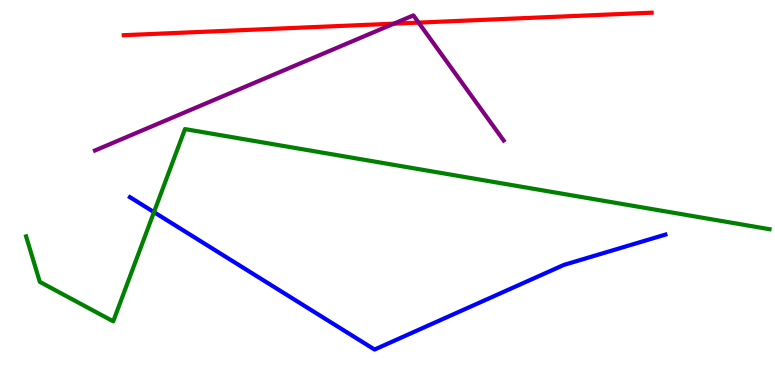[{'lines': ['blue', 'red'], 'intersections': []}, {'lines': ['green', 'red'], 'intersections': []}, {'lines': ['purple', 'red'], 'intersections': [{'x': 5.08, 'y': 9.39}, {'x': 5.4, 'y': 9.41}]}, {'lines': ['blue', 'green'], 'intersections': [{'x': 1.99, 'y': 4.49}]}, {'lines': ['blue', 'purple'], 'intersections': []}, {'lines': ['green', 'purple'], 'intersections': []}]